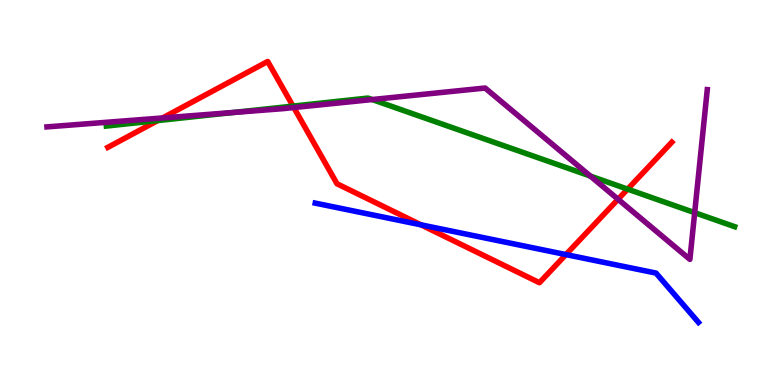[{'lines': ['blue', 'red'], 'intersections': [{'x': 5.43, 'y': 4.16}, {'x': 7.3, 'y': 3.39}]}, {'lines': ['green', 'red'], 'intersections': [{'x': 2.04, 'y': 6.87}, {'x': 3.78, 'y': 7.24}, {'x': 8.1, 'y': 5.09}]}, {'lines': ['purple', 'red'], 'intersections': [{'x': 2.1, 'y': 6.94}, {'x': 3.79, 'y': 7.21}, {'x': 7.98, 'y': 4.82}]}, {'lines': ['blue', 'green'], 'intersections': []}, {'lines': ['blue', 'purple'], 'intersections': []}, {'lines': ['green', 'purple'], 'intersections': [{'x': 3.01, 'y': 7.08}, {'x': 4.8, 'y': 7.41}, {'x': 7.62, 'y': 5.43}, {'x': 8.96, 'y': 4.48}]}]